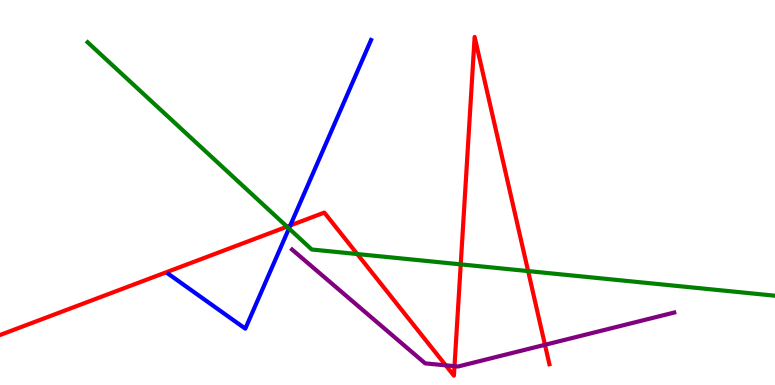[{'lines': ['blue', 'red'], 'intersections': [{'x': 3.75, 'y': 4.14}]}, {'lines': ['green', 'red'], 'intersections': [{'x': 3.7, 'y': 4.11}, {'x': 4.61, 'y': 3.4}, {'x': 5.94, 'y': 3.13}, {'x': 6.81, 'y': 2.96}]}, {'lines': ['purple', 'red'], 'intersections': [{'x': 5.75, 'y': 0.511}, {'x': 5.86, 'y': 0.489}, {'x': 7.03, 'y': 1.04}]}, {'lines': ['blue', 'green'], 'intersections': [{'x': 3.73, 'y': 4.07}]}, {'lines': ['blue', 'purple'], 'intersections': []}, {'lines': ['green', 'purple'], 'intersections': []}]